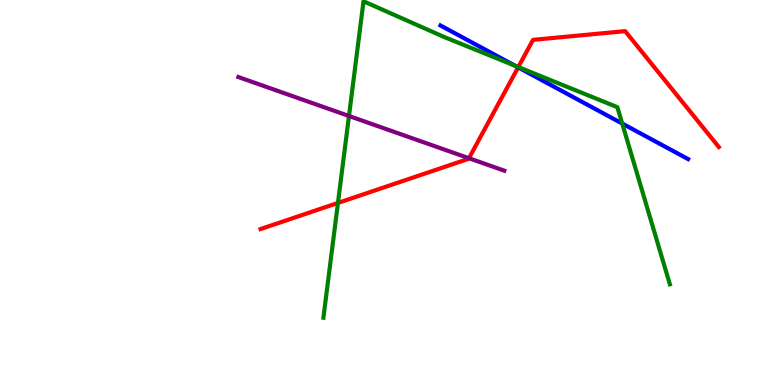[{'lines': ['blue', 'red'], 'intersections': [{'x': 6.69, 'y': 8.25}]}, {'lines': ['green', 'red'], 'intersections': [{'x': 4.36, 'y': 4.73}, {'x': 6.69, 'y': 8.26}]}, {'lines': ['purple', 'red'], 'intersections': [{'x': 6.05, 'y': 5.89}]}, {'lines': ['blue', 'green'], 'intersections': [{'x': 6.65, 'y': 8.29}, {'x': 8.03, 'y': 6.79}]}, {'lines': ['blue', 'purple'], 'intersections': []}, {'lines': ['green', 'purple'], 'intersections': [{'x': 4.5, 'y': 6.99}]}]